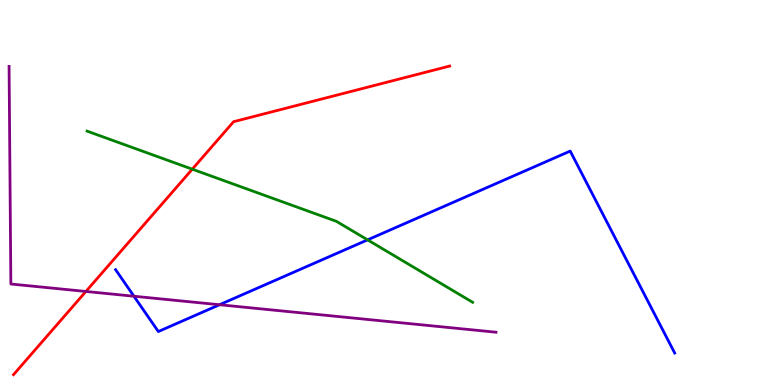[{'lines': ['blue', 'red'], 'intersections': []}, {'lines': ['green', 'red'], 'intersections': [{'x': 2.48, 'y': 5.61}]}, {'lines': ['purple', 'red'], 'intersections': [{'x': 1.11, 'y': 2.43}]}, {'lines': ['blue', 'green'], 'intersections': [{'x': 4.74, 'y': 3.77}]}, {'lines': ['blue', 'purple'], 'intersections': [{'x': 1.73, 'y': 2.31}, {'x': 2.83, 'y': 2.08}]}, {'lines': ['green', 'purple'], 'intersections': []}]